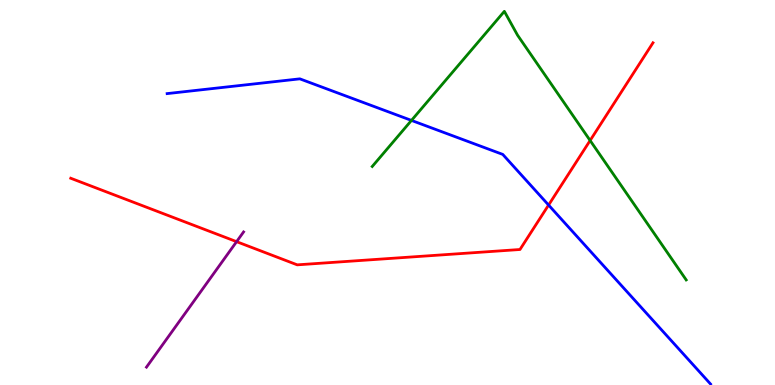[{'lines': ['blue', 'red'], 'intersections': [{'x': 7.08, 'y': 4.67}]}, {'lines': ['green', 'red'], 'intersections': [{'x': 7.61, 'y': 6.35}]}, {'lines': ['purple', 'red'], 'intersections': [{'x': 3.05, 'y': 3.72}]}, {'lines': ['blue', 'green'], 'intersections': [{'x': 5.31, 'y': 6.87}]}, {'lines': ['blue', 'purple'], 'intersections': []}, {'lines': ['green', 'purple'], 'intersections': []}]